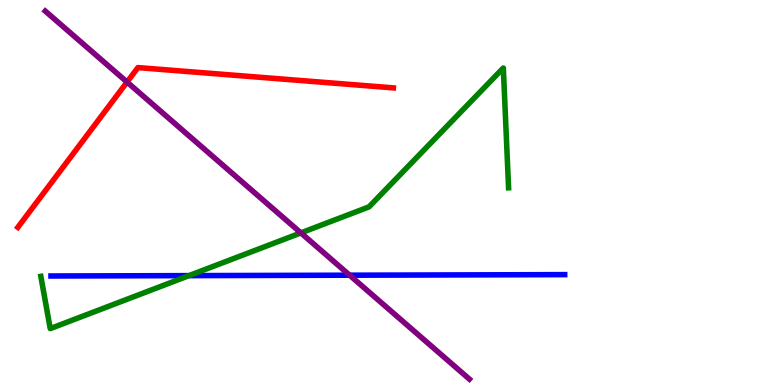[{'lines': ['blue', 'red'], 'intersections': []}, {'lines': ['green', 'red'], 'intersections': []}, {'lines': ['purple', 'red'], 'intersections': [{'x': 1.64, 'y': 7.87}]}, {'lines': ['blue', 'green'], 'intersections': [{'x': 2.44, 'y': 2.84}]}, {'lines': ['blue', 'purple'], 'intersections': [{'x': 4.51, 'y': 2.85}]}, {'lines': ['green', 'purple'], 'intersections': [{'x': 3.88, 'y': 3.95}]}]